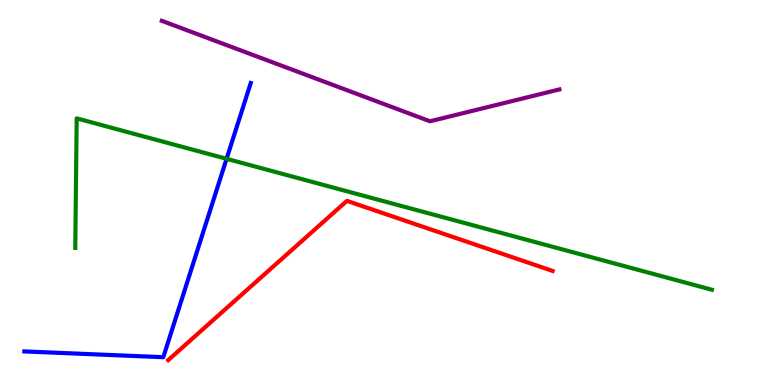[{'lines': ['blue', 'red'], 'intersections': []}, {'lines': ['green', 'red'], 'intersections': []}, {'lines': ['purple', 'red'], 'intersections': []}, {'lines': ['blue', 'green'], 'intersections': [{'x': 2.92, 'y': 5.88}]}, {'lines': ['blue', 'purple'], 'intersections': []}, {'lines': ['green', 'purple'], 'intersections': []}]